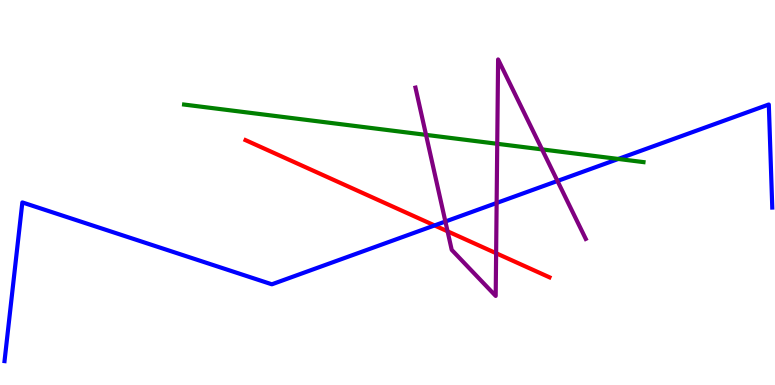[{'lines': ['blue', 'red'], 'intersections': [{'x': 5.61, 'y': 4.14}]}, {'lines': ['green', 'red'], 'intersections': []}, {'lines': ['purple', 'red'], 'intersections': [{'x': 5.78, 'y': 3.99}, {'x': 6.4, 'y': 3.42}]}, {'lines': ['blue', 'green'], 'intersections': [{'x': 7.98, 'y': 5.87}]}, {'lines': ['blue', 'purple'], 'intersections': [{'x': 5.75, 'y': 4.25}, {'x': 6.41, 'y': 4.73}, {'x': 7.19, 'y': 5.3}]}, {'lines': ['green', 'purple'], 'intersections': [{'x': 5.5, 'y': 6.5}, {'x': 6.42, 'y': 6.27}, {'x': 6.99, 'y': 6.12}]}]